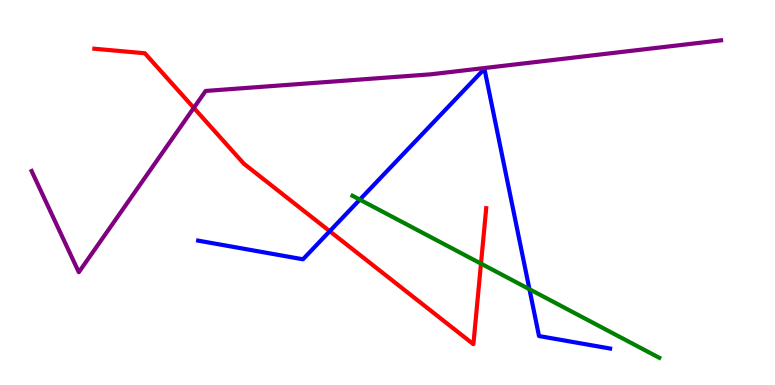[{'lines': ['blue', 'red'], 'intersections': [{'x': 4.25, 'y': 3.99}]}, {'lines': ['green', 'red'], 'intersections': [{'x': 6.21, 'y': 3.15}]}, {'lines': ['purple', 'red'], 'intersections': [{'x': 2.5, 'y': 7.2}]}, {'lines': ['blue', 'green'], 'intersections': [{'x': 4.64, 'y': 4.81}, {'x': 6.83, 'y': 2.49}]}, {'lines': ['blue', 'purple'], 'intersections': []}, {'lines': ['green', 'purple'], 'intersections': []}]